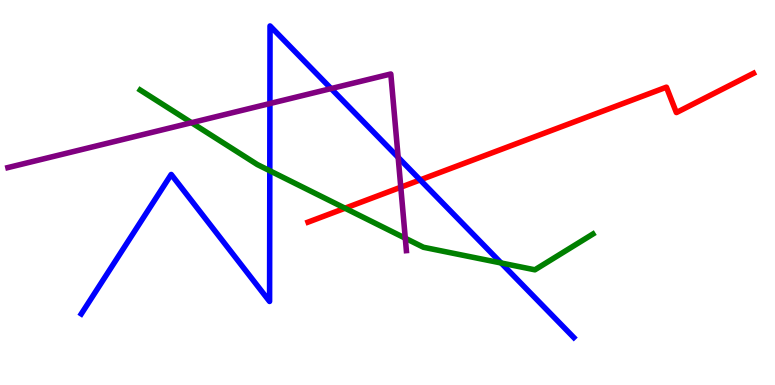[{'lines': ['blue', 'red'], 'intersections': [{'x': 5.42, 'y': 5.33}]}, {'lines': ['green', 'red'], 'intersections': [{'x': 4.45, 'y': 4.59}]}, {'lines': ['purple', 'red'], 'intersections': [{'x': 5.17, 'y': 5.14}]}, {'lines': ['blue', 'green'], 'intersections': [{'x': 3.48, 'y': 5.56}, {'x': 6.47, 'y': 3.17}]}, {'lines': ['blue', 'purple'], 'intersections': [{'x': 3.48, 'y': 7.31}, {'x': 4.27, 'y': 7.7}, {'x': 5.14, 'y': 5.91}]}, {'lines': ['green', 'purple'], 'intersections': [{'x': 2.47, 'y': 6.81}, {'x': 5.23, 'y': 3.81}]}]